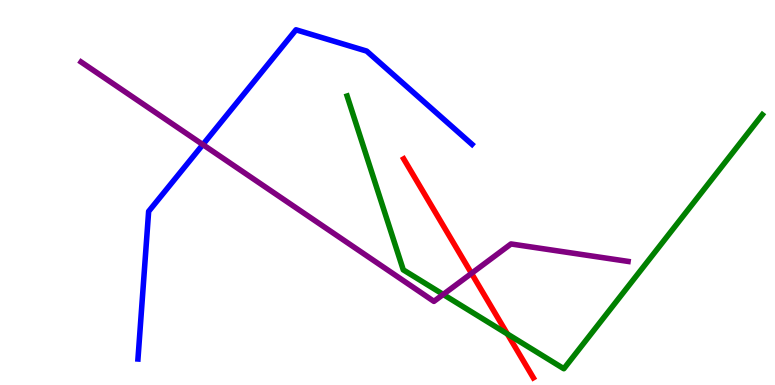[{'lines': ['blue', 'red'], 'intersections': []}, {'lines': ['green', 'red'], 'intersections': [{'x': 6.55, 'y': 1.33}]}, {'lines': ['purple', 'red'], 'intersections': [{'x': 6.08, 'y': 2.9}]}, {'lines': ['blue', 'green'], 'intersections': []}, {'lines': ['blue', 'purple'], 'intersections': [{'x': 2.62, 'y': 6.24}]}, {'lines': ['green', 'purple'], 'intersections': [{'x': 5.72, 'y': 2.35}]}]